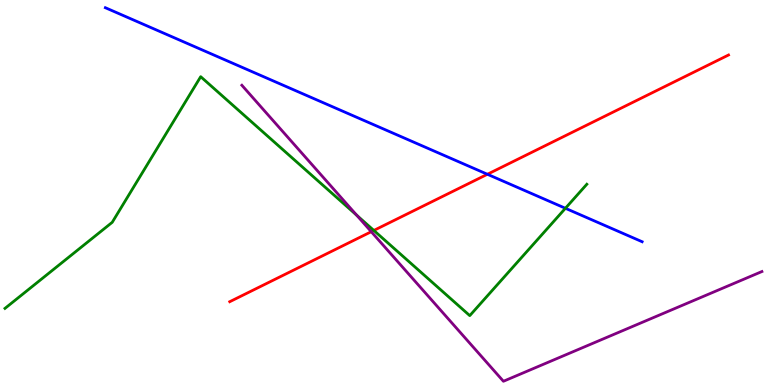[{'lines': ['blue', 'red'], 'intersections': [{'x': 6.29, 'y': 5.47}]}, {'lines': ['green', 'red'], 'intersections': [{'x': 4.82, 'y': 4.01}]}, {'lines': ['purple', 'red'], 'intersections': [{'x': 4.79, 'y': 3.98}]}, {'lines': ['blue', 'green'], 'intersections': [{'x': 7.3, 'y': 4.59}]}, {'lines': ['blue', 'purple'], 'intersections': []}, {'lines': ['green', 'purple'], 'intersections': [{'x': 4.6, 'y': 4.41}]}]